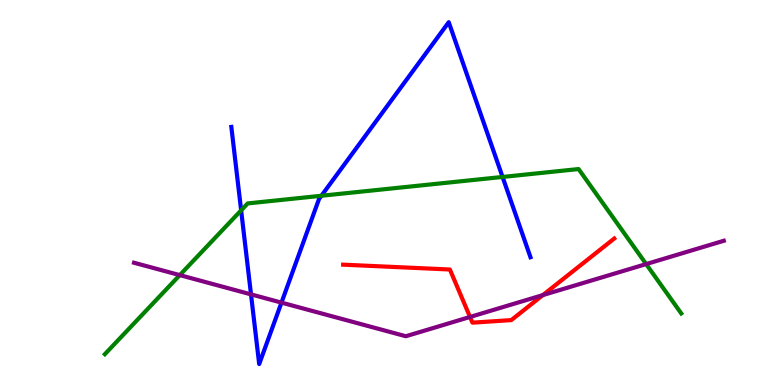[{'lines': ['blue', 'red'], 'intersections': []}, {'lines': ['green', 'red'], 'intersections': []}, {'lines': ['purple', 'red'], 'intersections': [{'x': 6.06, 'y': 1.77}, {'x': 7.0, 'y': 2.34}]}, {'lines': ['blue', 'green'], 'intersections': [{'x': 3.11, 'y': 4.54}, {'x': 4.15, 'y': 4.92}, {'x': 6.48, 'y': 5.4}]}, {'lines': ['blue', 'purple'], 'intersections': [{'x': 3.24, 'y': 2.35}, {'x': 3.63, 'y': 2.14}]}, {'lines': ['green', 'purple'], 'intersections': [{'x': 2.32, 'y': 2.85}, {'x': 8.34, 'y': 3.14}]}]